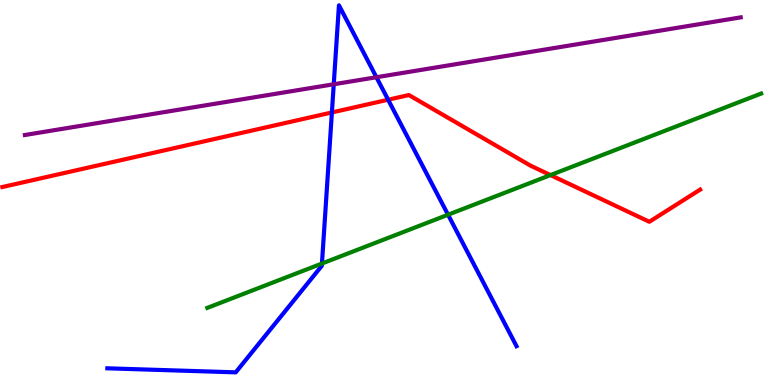[{'lines': ['blue', 'red'], 'intersections': [{'x': 4.28, 'y': 7.08}, {'x': 5.01, 'y': 7.41}]}, {'lines': ['green', 'red'], 'intersections': [{'x': 7.1, 'y': 5.45}]}, {'lines': ['purple', 'red'], 'intersections': []}, {'lines': ['blue', 'green'], 'intersections': [{'x': 4.15, 'y': 3.16}, {'x': 5.78, 'y': 4.42}]}, {'lines': ['blue', 'purple'], 'intersections': [{'x': 4.31, 'y': 7.81}, {'x': 4.86, 'y': 7.99}]}, {'lines': ['green', 'purple'], 'intersections': []}]